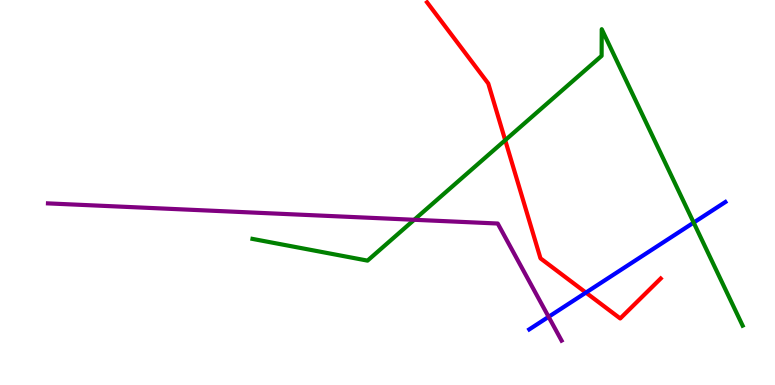[{'lines': ['blue', 'red'], 'intersections': [{'x': 7.56, 'y': 2.4}]}, {'lines': ['green', 'red'], 'intersections': [{'x': 6.52, 'y': 6.36}]}, {'lines': ['purple', 'red'], 'intersections': []}, {'lines': ['blue', 'green'], 'intersections': [{'x': 8.95, 'y': 4.22}]}, {'lines': ['blue', 'purple'], 'intersections': [{'x': 7.08, 'y': 1.77}]}, {'lines': ['green', 'purple'], 'intersections': [{'x': 5.34, 'y': 4.29}]}]